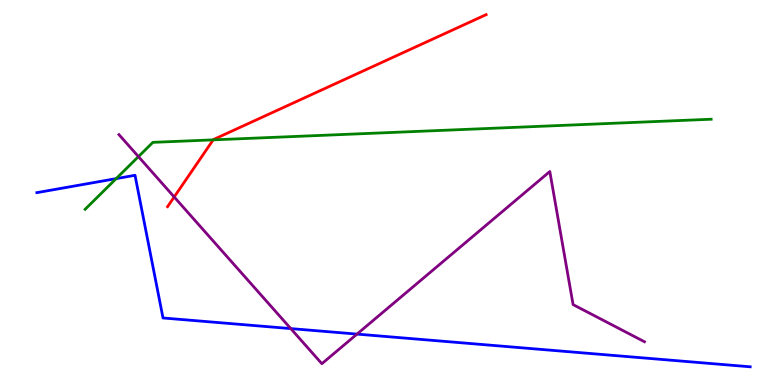[{'lines': ['blue', 'red'], 'intersections': []}, {'lines': ['green', 'red'], 'intersections': [{'x': 2.75, 'y': 6.37}]}, {'lines': ['purple', 'red'], 'intersections': [{'x': 2.25, 'y': 4.88}]}, {'lines': ['blue', 'green'], 'intersections': [{'x': 1.5, 'y': 5.36}]}, {'lines': ['blue', 'purple'], 'intersections': [{'x': 3.75, 'y': 1.47}, {'x': 4.61, 'y': 1.32}]}, {'lines': ['green', 'purple'], 'intersections': [{'x': 1.79, 'y': 5.93}]}]